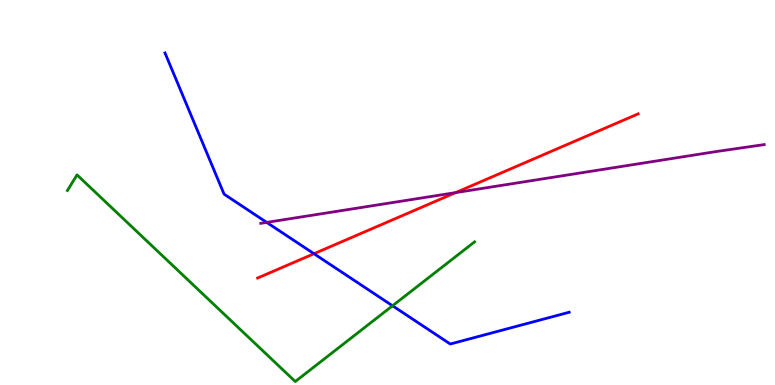[{'lines': ['blue', 'red'], 'intersections': [{'x': 4.05, 'y': 3.41}]}, {'lines': ['green', 'red'], 'intersections': []}, {'lines': ['purple', 'red'], 'intersections': [{'x': 5.88, 'y': 5.0}]}, {'lines': ['blue', 'green'], 'intersections': [{'x': 5.07, 'y': 2.06}]}, {'lines': ['blue', 'purple'], 'intersections': [{'x': 3.44, 'y': 4.22}]}, {'lines': ['green', 'purple'], 'intersections': []}]